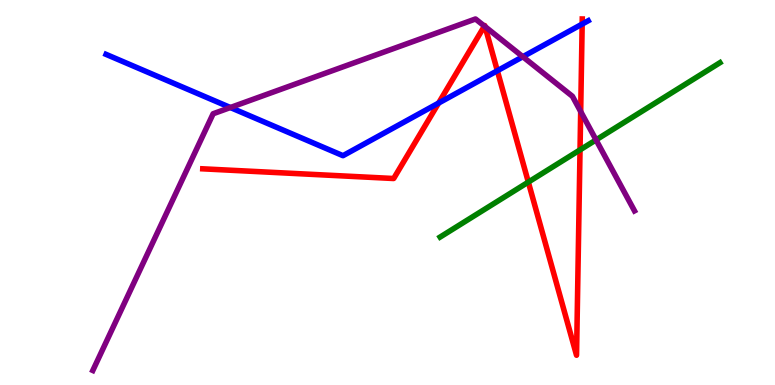[{'lines': ['blue', 'red'], 'intersections': [{'x': 5.66, 'y': 7.32}, {'x': 6.42, 'y': 8.16}, {'x': 7.51, 'y': 9.37}]}, {'lines': ['green', 'red'], 'intersections': [{'x': 6.82, 'y': 5.27}, {'x': 7.48, 'y': 6.11}]}, {'lines': ['purple', 'red'], 'intersections': [{'x': 6.25, 'y': 9.32}, {'x': 6.26, 'y': 9.31}, {'x': 7.49, 'y': 7.1}]}, {'lines': ['blue', 'green'], 'intersections': []}, {'lines': ['blue', 'purple'], 'intersections': [{'x': 2.97, 'y': 7.21}, {'x': 6.75, 'y': 8.53}]}, {'lines': ['green', 'purple'], 'intersections': [{'x': 7.69, 'y': 6.37}]}]